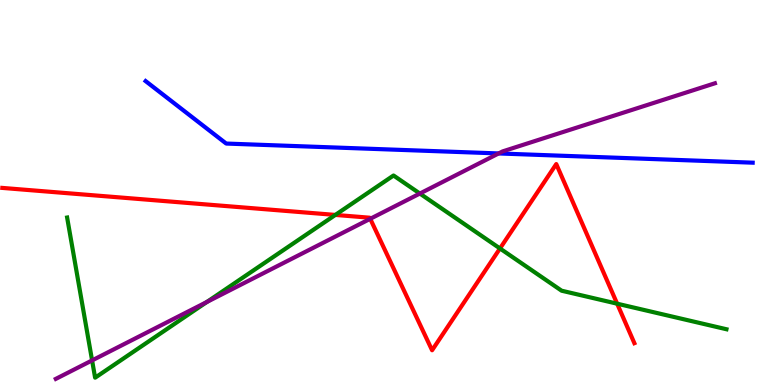[{'lines': ['blue', 'red'], 'intersections': []}, {'lines': ['green', 'red'], 'intersections': [{'x': 4.33, 'y': 4.42}, {'x': 6.45, 'y': 3.55}, {'x': 7.96, 'y': 2.11}]}, {'lines': ['purple', 'red'], 'intersections': [{'x': 4.78, 'y': 4.32}]}, {'lines': ['blue', 'green'], 'intersections': []}, {'lines': ['blue', 'purple'], 'intersections': [{'x': 6.43, 'y': 6.01}]}, {'lines': ['green', 'purple'], 'intersections': [{'x': 1.19, 'y': 0.639}, {'x': 2.67, 'y': 2.16}, {'x': 5.42, 'y': 4.97}]}]